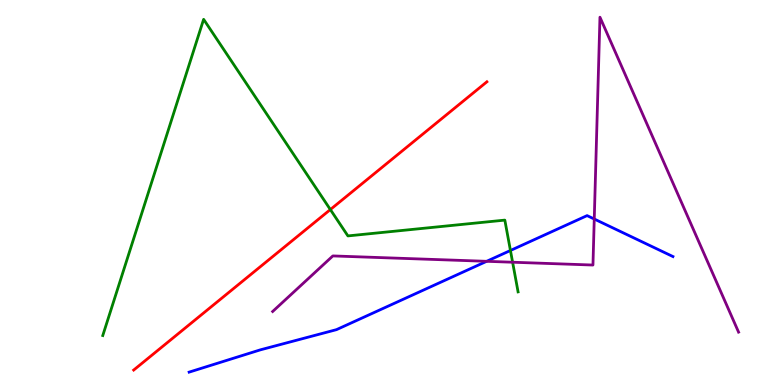[{'lines': ['blue', 'red'], 'intersections': []}, {'lines': ['green', 'red'], 'intersections': [{'x': 4.26, 'y': 4.56}]}, {'lines': ['purple', 'red'], 'intersections': []}, {'lines': ['blue', 'green'], 'intersections': [{'x': 6.59, 'y': 3.49}]}, {'lines': ['blue', 'purple'], 'intersections': [{'x': 6.28, 'y': 3.21}, {'x': 7.67, 'y': 4.31}]}, {'lines': ['green', 'purple'], 'intersections': [{'x': 6.61, 'y': 3.19}]}]